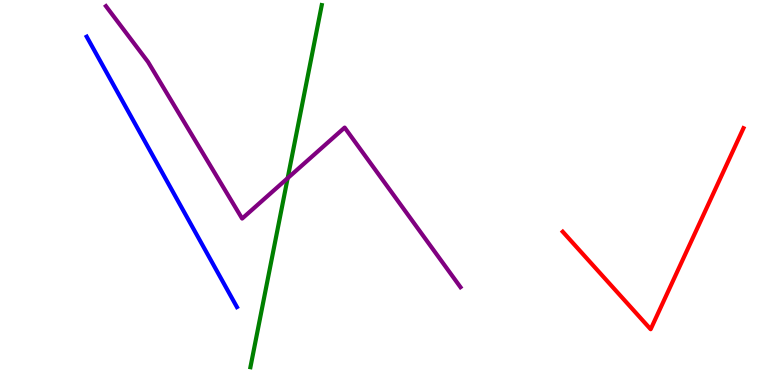[{'lines': ['blue', 'red'], 'intersections': []}, {'lines': ['green', 'red'], 'intersections': []}, {'lines': ['purple', 'red'], 'intersections': []}, {'lines': ['blue', 'green'], 'intersections': []}, {'lines': ['blue', 'purple'], 'intersections': []}, {'lines': ['green', 'purple'], 'intersections': [{'x': 3.71, 'y': 5.37}]}]